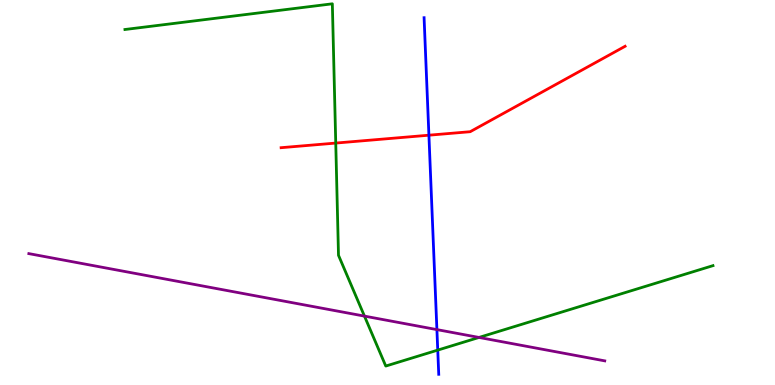[{'lines': ['blue', 'red'], 'intersections': [{'x': 5.53, 'y': 6.49}]}, {'lines': ['green', 'red'], 'intersections': [{'x': 4.33, 'y': 6.28}]}, {'lines': ['purple', 'red'], 'intersections': []}, {'lines': ['blue', 'green'], 'intersections': [{'x': 5.65, 'y': 0.906}]}, {'lines': ['blue', 'purple'], 'intersections': [{'x': 5.64, 'y': 1.44}]}, {'lines': ['green', 'purple'], 'intersections': [{'x': 4.7, 'y': 1.79}, {'x': 6.18, 'y': 1.24}]}]